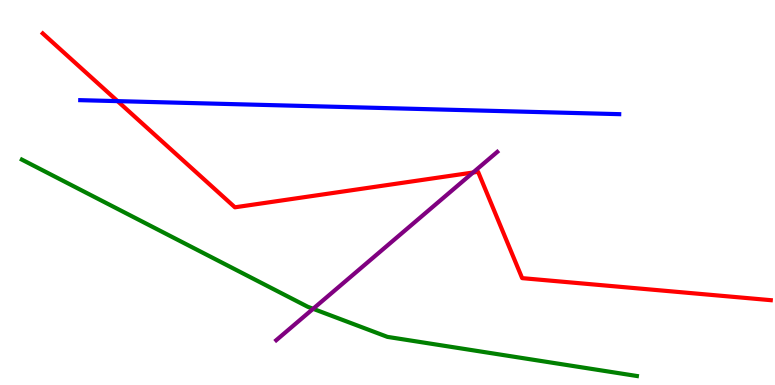[{'lines': ['blue', 'red'], 'intersections': [{'x': 1.52, 'y': 7.37}]}, {'lines': ['green', 'red'], 'intersections': []}, {'lines': ['purple', 'red'], 'intersections': [{'x': 6.1, 'y': 5.52}]}, {'lines': ['blue', 'green'], 'intersections': []}, {'lines': ['blue', 'purple'], 'intersections': []}, {'lines': ['green', 'purple'], 'intersections': [{'x': 4.04, 'y': 1.98}]}]